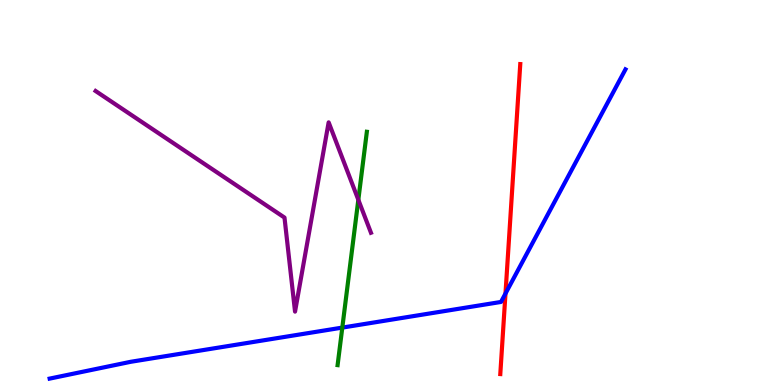[{'lines': ['blue', 'red'], 'intersections': [{'x': 6.52, 'y': 2.38}]}, {'lines': ['green', 'red'], 'intersections': []}, {'lines': ['purple', 'red'], 'intersections': []}, {'lines': ['blue', 'green'], 'intersections': [{'x': 4.42, 'y': 1.49}]}, {'lines': ['blue', 'purple'], 'intersections': []}, {'lines': ['green', 'purple'], 'intersections': [{'x': 4.62, 'y': 4.81}]}]